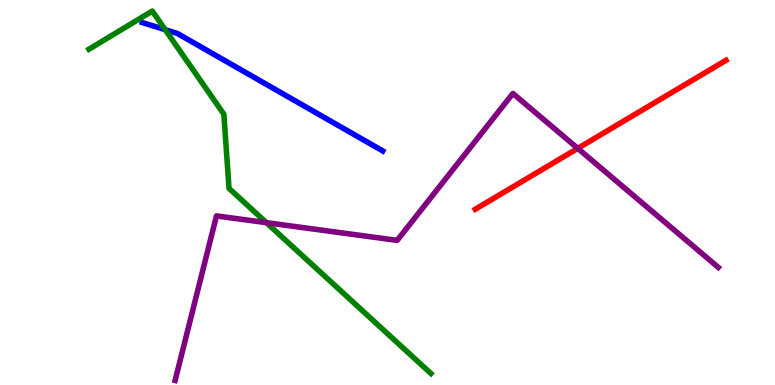[{'lines': ['blue', 'red'], 'intersections': []}, {'lines': ['green', 'red'], 'intersections': []}, {'lines': ['purple', 'red'], 'intersections': [{'x': 7.45, 'y': 6.15}]}, {'lines': ['blue', 'green'], 'intersections': [{'x': 2.13, 'y': 9.23}]}, {'lines': ['blue', 'purple'], 'intersections': []}, {'lines': ['green', 'purple'], 'intersections': [{'x': 3.44, 'y': 4.22}]}]